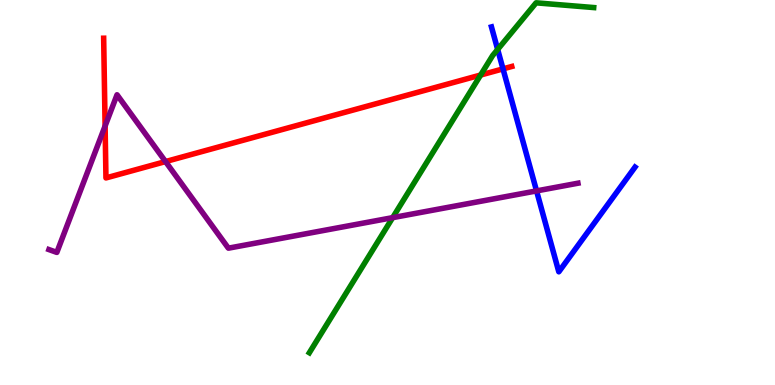[{'lines': ['blue', 'red'], 'intersections': [{'x': 6.49, 'y': 8.21}]}, {'lines': ['green', 'red'], 'intersections': [{'x': 6.2, 'y': 8.05}]}, {'lines': ['purple', 'red'], 'intersections': [{'x': 1.36, 'y': 6.73}, {'x': 2.14, 'y': 5.8}]}, {'lines': ['blue', 'green'], 'intersections': [{'x': 6.42, 'y': 8.72}]}, {'lines': ['blue', 'purple'], 'intersections': [{'x': 6.92, 'y': 5.04}]}, {'lines': ['green', 'purple'], 'intersections': [{'x': 5.07, 'y': 4.35}]}]